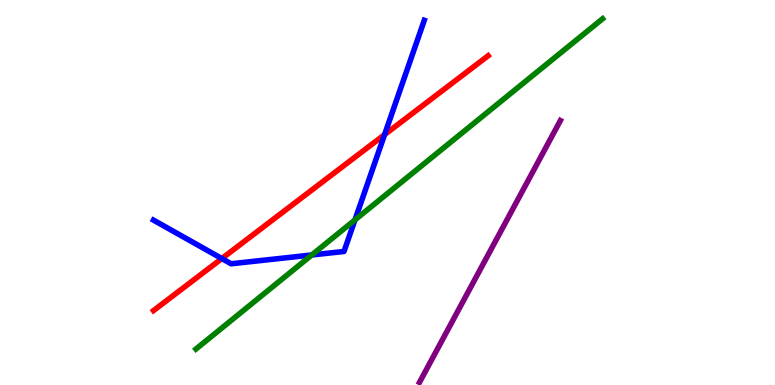[{'lines': ['blue', 'red'], 'intersections': [{'x': 2.86, 'y': 3.28}, {'x': 4.96, 'y': 6.5}]}, {'lines': ['green', 'red'], 'intersections': []}, {'lines': ['purple', 'red'], 'intersections': []}, {'lines': ['blue', 'green'], 'intersections': [{'x': 4.02, 'y': 3.38}, {'x': 4.58, 'y': 4.29}]}, {'lines': ['blue', 'purple'], 'intersections': []}, {'lines': ['green', 'purple'], 'intersections': []}]